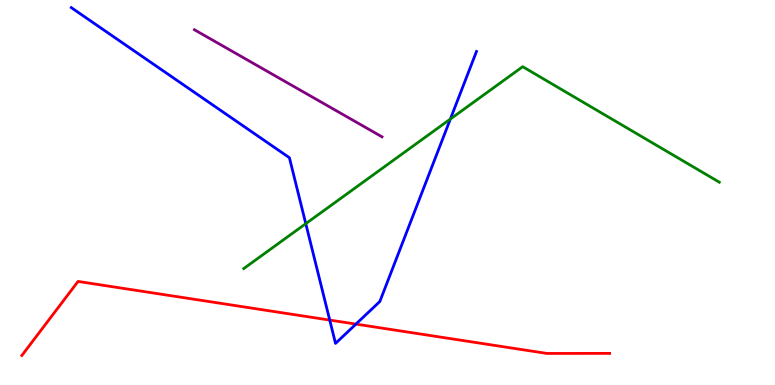[{'lines': ['blue', 'red'], 'intersections': [{'x': 4.25, 'y': 1.69}, {'x': 4.59, 'y': 1.58}]}, {'lines': ['green', 'red'], 'intersections': []}, {'lines': ['purple', 'red'], 'intersections': []}, {'lines': ['blue', 'green'], 'intersections': [{'x': 3.95, 'y': 4.19}, {'x': 5.81, 'y': 6.91}]}, {'lines': ['blue', 'purple'], 'intersections': []}, {'lines': ['green', 'purple'], 'intersections': []}]